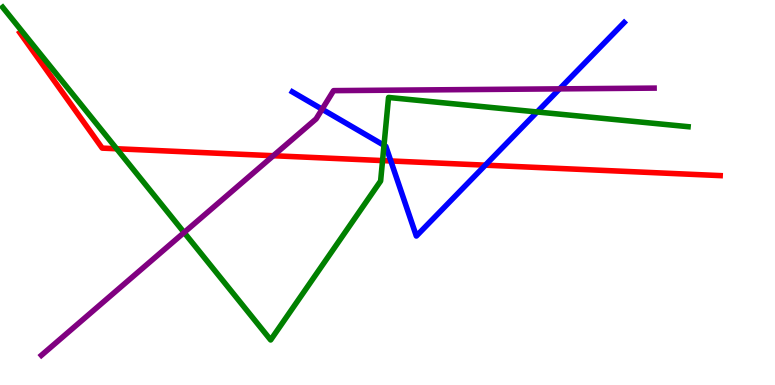[{'lines': ['blue', 'red'], 'intersections': [{'x': 5.04, 'y': 5.82}, {'x': 6.26, 'y': 5.71}]}, {'lines': ['green', 'red'], 'intersections': [{'x': 1.51, 'y': 6.14}, {'x': 4.94, 'y': 5.83}]}, {'lines': ['purple', 'red'], 'intersections': [{'x': 3.53, 'y': 5.96}]}, {'lines': ['blue', 'green'], 'intersections': [{'x': 4.95, 'y': 6.23}, {'x': 6.93, 'y': 7.09}]}, {'lines': ['blue', 'purple'], 'intersections': [{'x': 4.16, 'y': 7.16}, {'x': 7.22, 'y': 7.69}]}, {'lines': ['green', 'purple'], 'intersections': [{'x': 2.38, 'y': 3.96}]}]